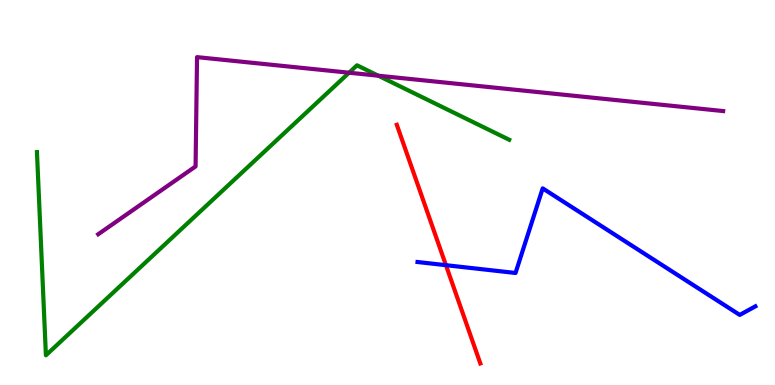[{'lines': ['blue', 'red'], 'intersections': [{'x': 5.75, 'y': 3.11}]}, {'lines': ['green', 'red'], 'intersections': []}, {'lines': ['purple', 'red'], 'intersections': []}, {'lines': ['blue', 'green'], 'intersections': []}, {'lines': ['blue', 'purple'], 'intersections': []}, {'lines': ['green', 'purple'], 'intersections': [{'x': 4.5, 'y': 8.11}, {'x': 4.88, 'y': 8.03}]}]